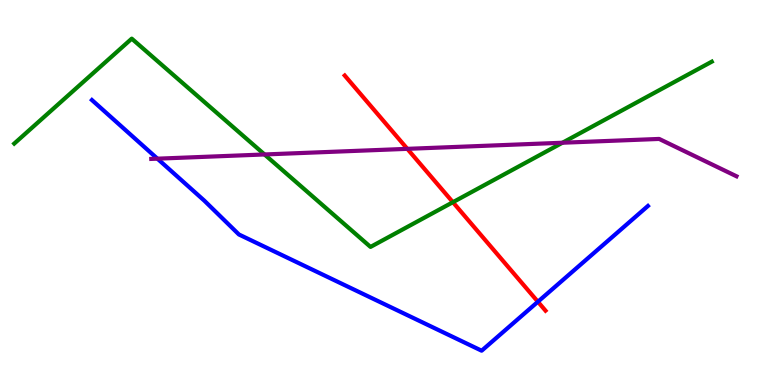[{'lines': ['blue', 'red'], 'intersections': [{'x': 6.94, 'y': 2.16}]}, {'lines': ['green', 'red'], 'intersections': [{'x': 5.84, 'y': 4.75}]}, {'lines': ['purple', 'red'], 'intersections': [{'x': 5.26, 'y': 6.13}]}, {'lines': ['blue', 'green'], 'intersections': []}, {'lines': ['blue', 'purple'], 'intersections': [{'x': 2.03, 'y': 5.88}]}, {'lines': ['green', 'purple'], 'intersections': [{'x': 3.41, 'y': 5.99}, {'x': 7.26, 'y': 6.29}]}]